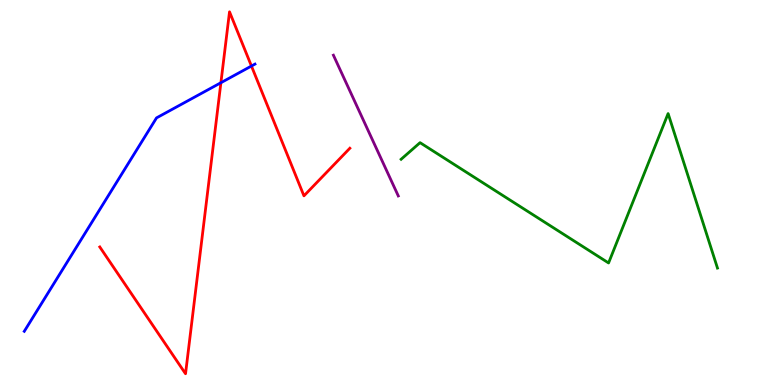[{'lines': ['blue', 'red'], 'intersections': [{'x': 2.85, 'y': 7.85}, {'x': 3.24, 'y': 8.28}]}, {'lines': ['green', 'red'], 'intersections': []}, {'lines': ['purple', 'red'], 'intersections': []}, {'lines': ['blue', 'green'], 'intersections': []}, {'lines': ['blue', 'purple'], 'intersections': []}, {'lines': ['green', 'purple'], 'intersections': []}]